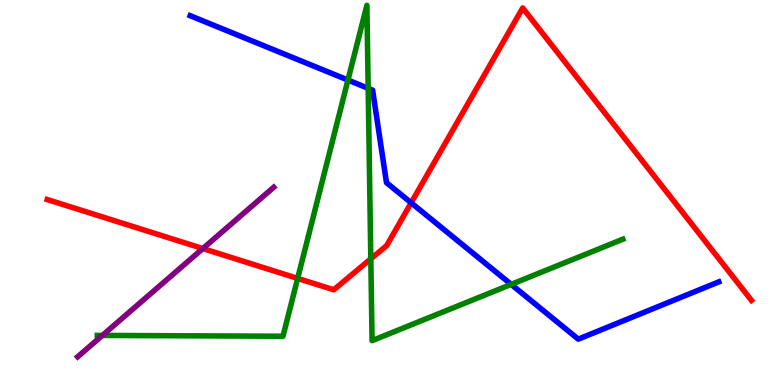[{'lines': ['blue', 'red'], 'intersections': [{'x': 5.31, 'y': 4.73}]}, {'lines': ['green', 'red'], 'intersections': [{'x': 3.84, 'y': 2.77}, {'x': 4.78, 'y': 3.28}]}, {'lines': ['purple', 'red'], 'intersections': [{'x': 2.62, 'y': 3.54}]}, {'lines': ['blue', 'green'], 'intersections': [{'x': 4.49, 'y': 7.92}, {'x': 4.75, 'y': 7.71}, {'x': 6.6, 'y': 2.61}]}, {'lines': ['blue', 'purple'], 'intersections': []}, {'lines': ['green', 'purple'], 'intersections': [{'x': 1.32, 'y': 1.29}]}]